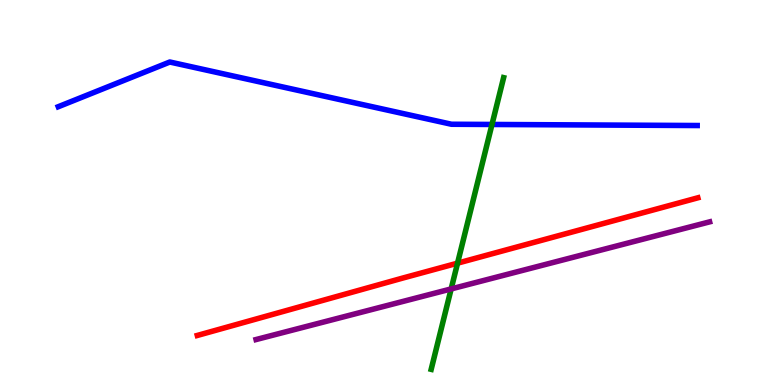[{'lines': ['blue', 'red'], 'intersections': []}, {'lines': ['green', 'red'], 'intersections': [{'x': 5.9, 'y': 3.16}]}, {'lines': ['purple', 'red'], 'intersections': []}, {'lines': ['blue', 'green'], 'intersections': [{'x': 6.35, 'y': 6.77}]}, {'lines': ['blue', 'purple'], 'intersections': []}, {'lines': ['green', 'purple'], 'intersections': [{'x': 5.82, 'y': 2.5}]}]